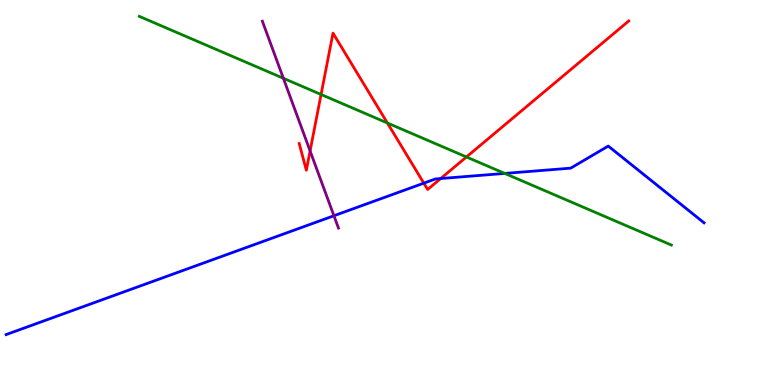[{'lines': ['blue', 'red'], 'intersections': [{'x': 5.47, 'y': 5.24}, {'x': 5.69, 'y': 5.36}]}, {'lines': ['green', 'red'], 'intersections': [{'x': 4.14, 'y': 7.55}, {'x': 5.0, 'y': 6.81}, {'x': 6.02, 'y': 5.92}]}, {'lines': ['purple', 'red'], 'intersections': [{'x': 4.0, 'y': 6.08}]}, {'lines': ['blue', 'green'], 'intersections': [{'x': 6.51, 'y': 5.5}]}, {'lines': ['blue', 'purple'], 'intersections': [{'x': 4.31, 'y': 4.4}]}, {'lines': ['green', 'purple'], 'intersections': [{'x': 3.66, 'y': 7.97}]}]